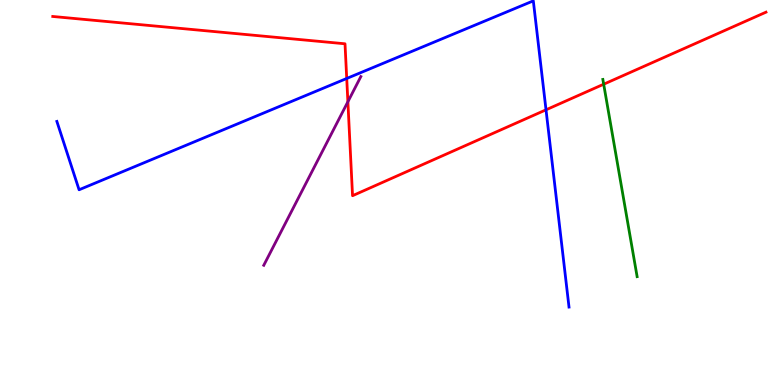[{'lines': ['blue', 'red'], 'intersections': [{'x': 4.47, 'y': 7.96}, {'x': 7.05, 'y': 7.15}]}, {'lines': ['green', 'red'], 'intersections': [{'x': 7.79, 'y': 7.81}]}, {'lines': ['purple', 'red'], 'intersections': [{'x': 4.49, 'y': 7.36}]}, {'lines': ['blue', 'green'], 'intersections': []}, {'lines': ['blue', 'purple'], 'intersections': []}, {'lines': ['green', 'purple'], 'intersections': []}]